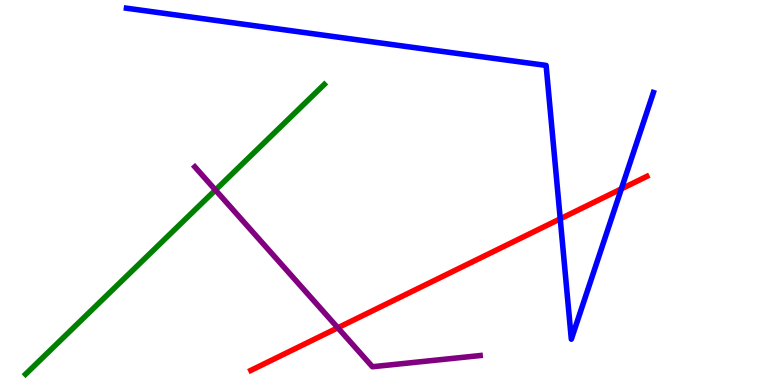[{'lines': ['blue', 'red'], 'intersections': [{'x': 7.23, 'y': 4.32}, {'x': 8.02, 'y': 5.09}]}, {'lines': ['green', 'red'], 'intersections': []}, {'lines': ['purple', 'red'], 'intersections': [{'x': 4.36, 'y': 1.49}]}, {'lines': ['blue', 'green'], 'intersections': []}, {'lines': ['blue', 'purple'], 'intersections': []}, {'lines': ['green', 'purple'], 'intersections': [{'x': 2.78, 'y': 5.06}]}]